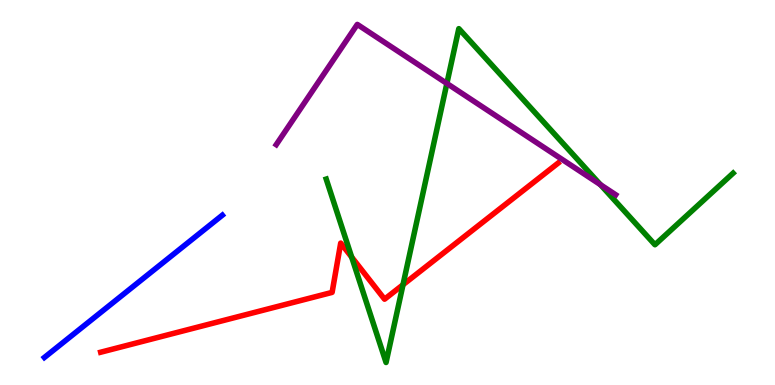[{'lines': ['blue', 'red'], 'intersections': []}, {'lines': ['green', 'red'], 'intersections': [{'x': 4.54, 'y': 3.32}, {'x': 5.2, 'y': 2.6}]}, {'lines': ['purple', 'red'], 'intersections': []}, {'lines': ['blue', 'green'], 'intersections': []}, {'lines': ['blue', 'purple'], 'intersections': []}, {'lines': ['green', 'purple'], 'intersections': [{'x': 5.77, 'y': 7.83}, {'x': 7.75, 'y': 5.2}]}]